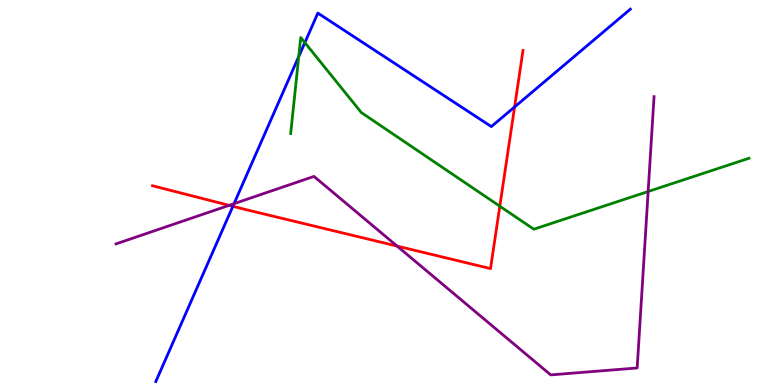[{'lines': ['blue', 'red'], 'intersections': [{'x': 3.0, 'y': 4.64}, {'x': 6.64, 'y': 7.22}]}, {'lines': ['green', 'red'], 'intersections': [{'x': 6.45, 'y': 4.64}]}, {'lines': ['purple', 'red'], 'intersections': [{'x': 2.96, 'y': 4.67}, {'x': 5.12, 'y': 3.61}]}, {'lines': ['blue', 'green'], 'intersections': [{'x': 3.85, 'y': 8.53}, {'x': 3.93, 'y': 8.89}]}, {'lines': ['blue', 'purple'], 'intersections': [{'x': 3.02, 'y': 4.71}]}, {'lines': ['green', 'purple'], 'intersections': [{'x': 8.36, 'y': 5.03}]}]